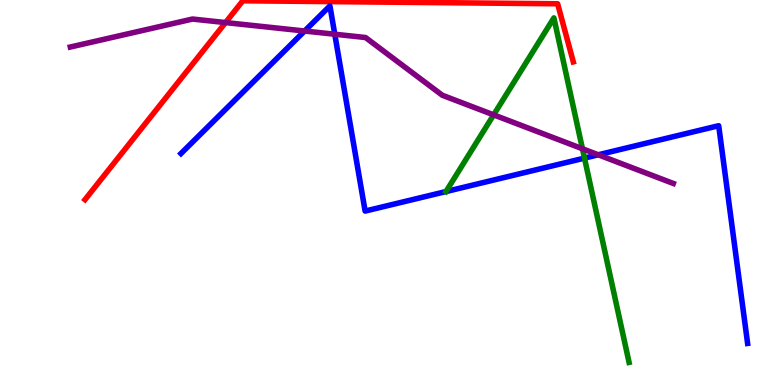[{'lines': ['blue', 'red'], 'intersections': []}, {'lines': ['green', 'red'], 'intersections': []}, {'lines': ['purple', 'red'], 'intersections': [{'x': 2.91, 'y': 9.41}]}, {'lines': ['blue', 'green'], 'intersections': [{'x': 5.75, 'y': 5.02}, {'x': 7.54, 'y': 5.89}]}, {'lines': ['blue', 'purple'], 'intersections': [{'x': 3.93, 'y': 9.19}, {'x': 4.32, 'y': 9.11}, {'x': 7.72, 'y': 5.98}]}, {'lines': ['green', 'purple'], 'intersections': [{'x': 6.37, 'y': 7.02}, {'x': 7.52, 'y': 6.14}]}]